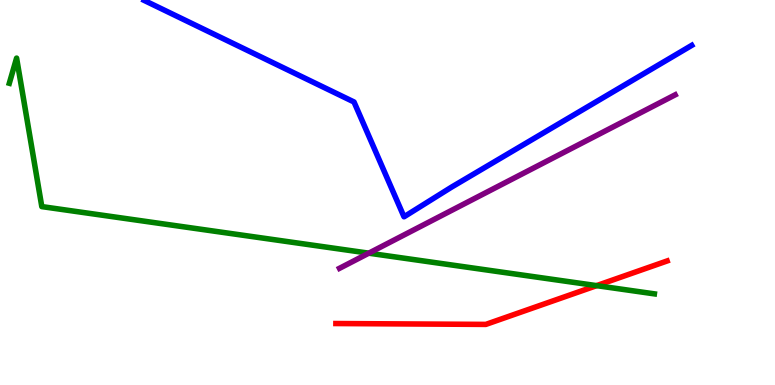[{'lines': ['blue', 'red'], 'intersections': []}, {'lines': ['green', 'red'], 'intersections': [{'x': 7.7, 'y': 2.58}]}, {'lines': ['purple', 'red'], 'intersections': []}, {'lines': ['blue', 'green'], 'intersections': []}, {'lines': ['blue', 'purple'], 'intersections': []}, {'lines': ['green', 'purple'], 'intersections': [{'x': 4.76, 'y': 3.42}]}]